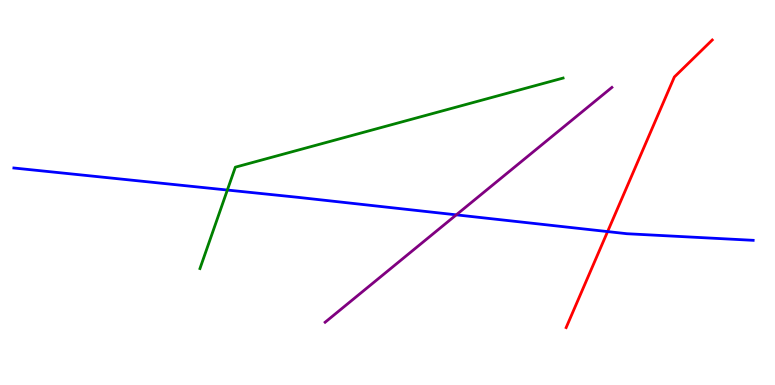[{'lines': ['blue', 'red'], 'intersections': [{'x': 7.84, 'y': 3.98}]}, {'lines': ['green', 'red'], 'intersections': []}, {'lines': ['purple', 'red'], 'intersections': []}, {'lines': ['blue', 'green'], 'intersections': [{'x': 2.93, 'y': 5.06}]}, {'lines': ['blue', 'purple'], 'intersections': [{'x': 5.89, 'y': 4.42}]}, {'lines': ['green', 'purple'], 'intersections': []}]